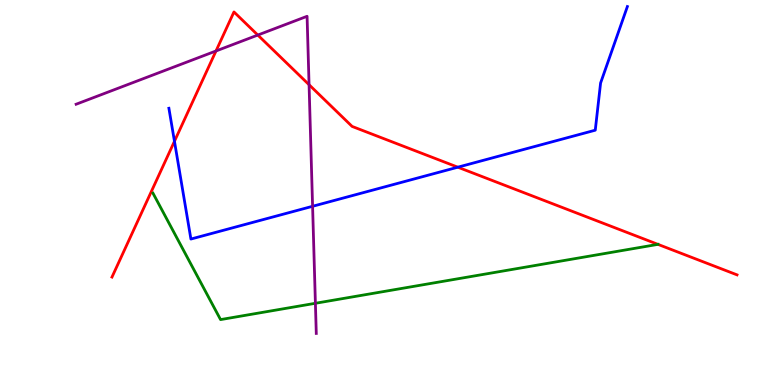[{'lines': ['blue', 'red'], 'intersections': [{'x': 2.25, 'y': 6.33}, {'x': 5.91, 'y': 5.66}]}, {'lines': ['green', 'red'], 'intersections': [{'x': 8.49, 'y': 3.65}]}, {'lines': ['purple', 'red'], 'intersections': [{'x': 2.79, 'y': 8.68}, {'x': 3.33, 'y': 9.09}, {'x': 3.99, 'y': 7.8}]}, {'lines': ['blue', 'green'], 'intersections': []}, {'lines': ['blue', 'purple'], 'intersections': [{'x': 4.03, 'y': 4.64}]}, {'lines': ['green', 'purple'], 'intersections': [{'x': 4.07, 'y': 2.12}]}]